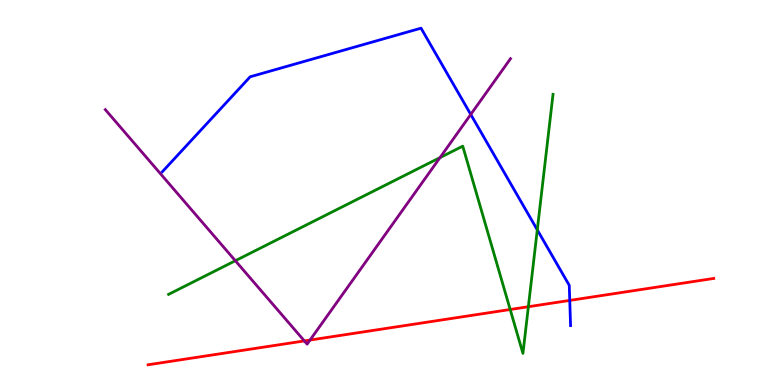[{'lines': ['blue', 'red'], 'intersections': [{'x': 7.35, 'y': 2.2}]}, {'lines': ['green', 'red'], 'intersections': [{'x': 6.58, 'y': 1.96}, {'x': 6.82, 'y': 2.03}]}, {'lines': ['purple', 'red'], 'intersections': [{'x': 3.93, 'y': 1.14}, {'x': 4.0, 'y': 1.17}]}, {'lines': ['blue', 'green'], 'intersections': [{'x': 6.93, 'y': 4.03}]}, {'lines': ['blue', 'purple'], 'intersections': [{'x': 6.07, 'y': 7.03}]}, {'lines': ['green', 'purple'], 'intersections': [{'x': 3.04, 'y': 3.23}, {'x': 5.68, 'y': 5.91}]}]